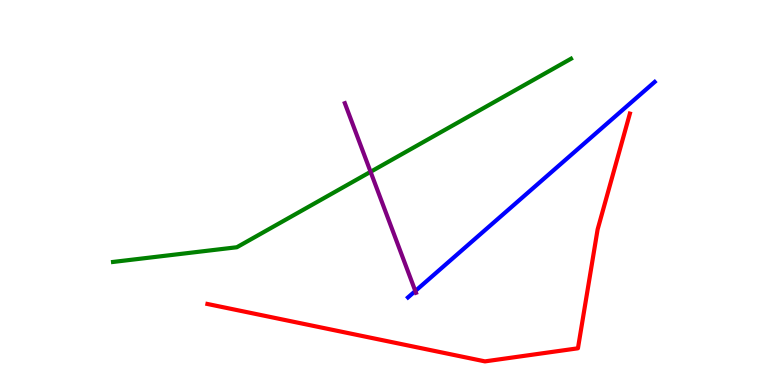[{'lines': ['blue', 'red'], 'intersections': []}, {'lines': ['green', 'red'], 'intersections': []}, {'lines': ['purple', 'red'], 'intersections': []}, {'lines': ['blue', 'green'], 'intersections': []}, {'lines': ['blue', 'purple'], 'intersections': [{'x': 5.36, 'y': 2.44}]}, {'lines': ['green', 'purple'], 'intersections': [{'x': 4.78, 'y': 5.54}]}]